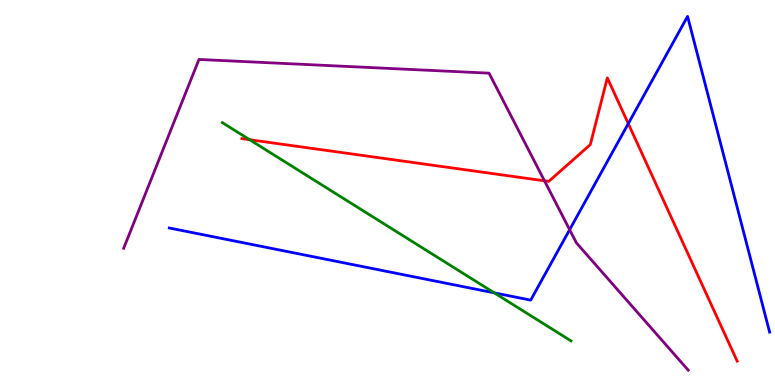[{'lines': ['blue', 'red'], 'intersections': [{'x': 8.11, 'y': 6.79}]}, {'lines': ['green', 'red'], 'intersections': [{'x': 3.22, 'y': 6.37}]}, {'lines': ['purple', 'red'], 'intersections': [{'x': 7.03, 'y': 5.3}]}, {'lines': ['blue', 'green'], 'intersections': [{'x': 6.38, 'y': 2.39}]}, {'lines': ['blue', 'purple'], 'intersections': [{'x': 7.35, 'y': 4.03}]}, {'lines': ['green', 'purple'], 'intersections': []}]